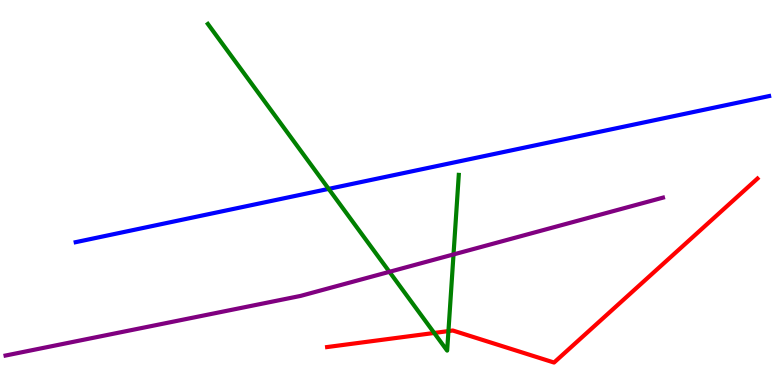[{'lines': ['blue', 'red'], 'intersections': []}, {'lines': ['green', 'red'], 'intersections': [{'x': 5.6, 'y': 1.35}, {'x': 5.79, 'y': 1.4}]}, {'lines': ['purple', 'red'], 'intersections': []}, {'lines': ['blue', 'green'], 'intersections': [{'x': 4.24, 'y': 5.09}]}, {'lines': ['blue', 'purple'], 'intersections': []}, {'lines': ['green', 'purple'], 'intersections': [{'x': 5.02, 'y': 2.94}, {'x': 5.85, 'y': 3.39}]}]